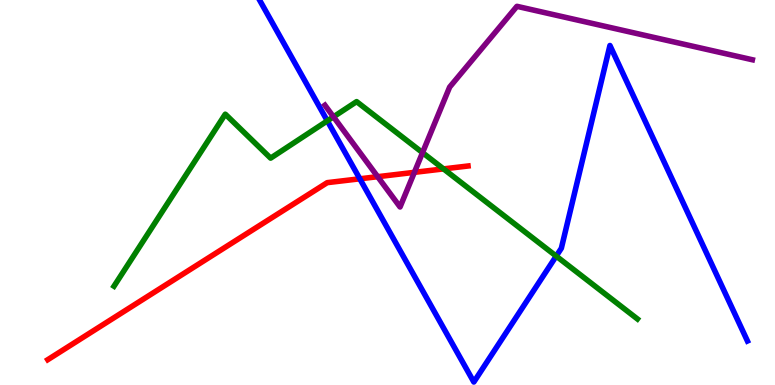[{'lines': ['blue', 'red'], 'intersections': [{'x': 4.64, 'y': 5.36}]}, {'lines': ['green', 'red'], 'intersections': [{'x': 5.72, 'y': 5.61}]}, {'lines': ['purple', 'red'], 'intersections': [{'x': 4.87, 'y': 5.41}, {'x': 5.35, 'y': 5.52}]}, {'lines': ['blue', 'green'], 'intersections': [{'x': 4.22, 'y': 6.86}, {'x': 7.18, 'y': 3.35}]}, {'lines': ['blue', 'purple'], 'intersections': []}, {'lines': ['green', 'purple'], 'intersections': [{'x': 4.3, 'y': 6.97}, {'x': 5.45, 'y': 6.04}]}]